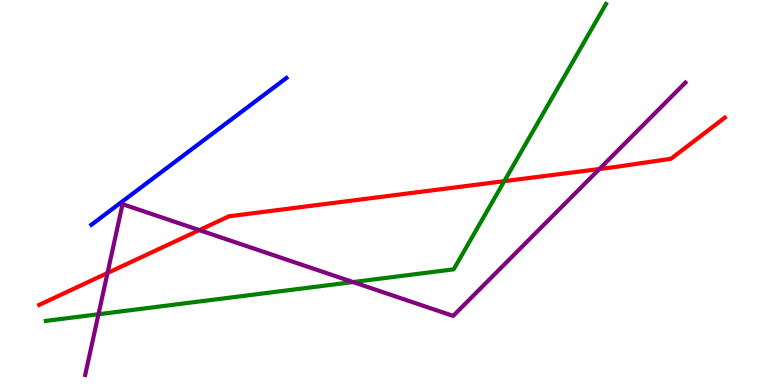[{'lines': ['blue', 'red'], 'intersections': []}, {'lines': ['green', 'red'], 'intersections': [{'x': 6.51, 'y': 5.29}]}, {'lines': ['purple', 'red'], 'intersections': [{'x': 1.39, 'y': 2.91}, {'x': 2.57, 'y': 4.02}, {'x': 7.73, 'y': 5.61}]}, {'lines': ['blue', 'green'], 'intersections': []}, {'lines': ['blue', 'purple'], 'intersections': []}, {'lines': ['green', 'purple'], 'intersections': [{'x': 1.27, 'y': 1.84}, {'x': 4.56, 'y': 2.67}]}]